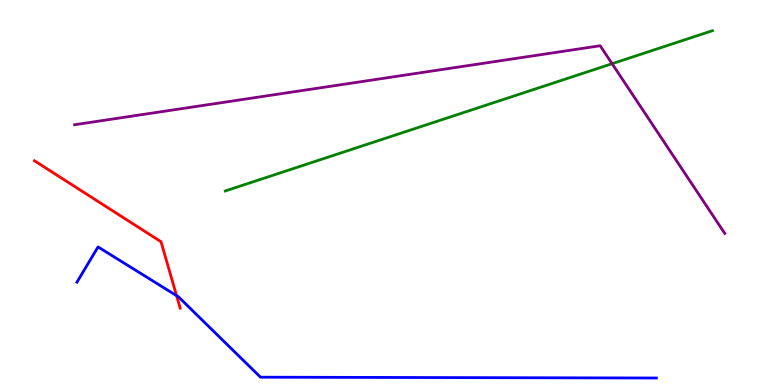[{'lines': ['blue', 'red'], 'intersections': [{'x': 2.28, 'y': 2.32}]}, {'lines': ['green', 'red'], 'intersections': []}, {'lines': ['purple', 'red'], 'intersections': []}, {'lines': ['blue', 'green'], 'intersections': []}, {'lines': ['blue', 'purple'], 'intersections': []}, {'lines': ['green', 'purple'], 'intersections': [{'x': 7.9, 'y': 8.35}]}]